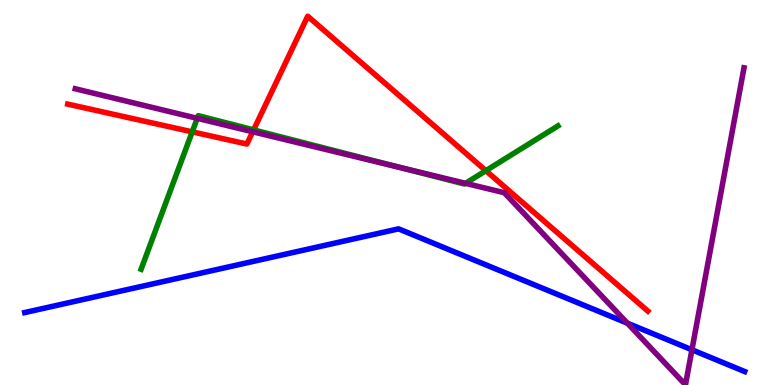[{'lines': ['blue', 'red'], 'intersections': []}, {'lines': ['green', 'red'], 'intersections': [{'x': 2.48, 'y': 6.58}, {'x': 3.27, 'y': 6.63}, {'x': 6.27, 'y': 5.57}]}, {'lines': ['purple', 'red'], 'intersections': [{'x': 3.26, 'y': 6.58}]}, {'lines': ['blue', 'green'], 'intersections': []}, {'lines': ['blue', 'purple'], 'intersections': [{'x': 8.1, 'y': 1.61}, {'x': 8.93, 'y': 0.915}]}, {'lines': ['green', 'purple'], 'intersections': [{'x': 2.55, 'y': 6.93}, {'x': 5.14, 'y': 5.66}, {'x': 6.01, 'y': 5.24}]}]